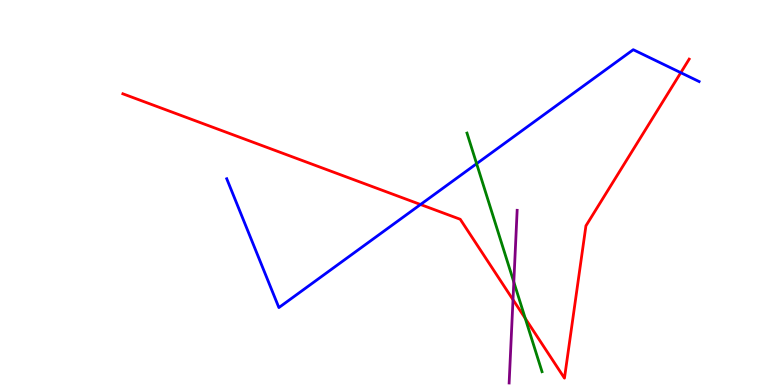[{'lines': ['blue', 'red'], 'intersections': [{'x': 5.43, 'y': 4.69}, {'x': 8.78, 'y': 8.11}]}, {'lines': ['green', 'red'], 'intersections': [{'x': 6.78, 'y': 1.73}]}, {'lines': ['purple', 'red'], 'intersections': [{'x': 6.62, 'y': 2.22}]}, {'lines': ['blue', 'green'], 'intersections': [{'x': 6.15, 'y': 5.75}]}, {'lines': ['blue', 'purple'], 'intersections': []}, {'lines': ['green', 'purple'], 'intersections': [{'x': 6.63, 'y': 2.67}]}]